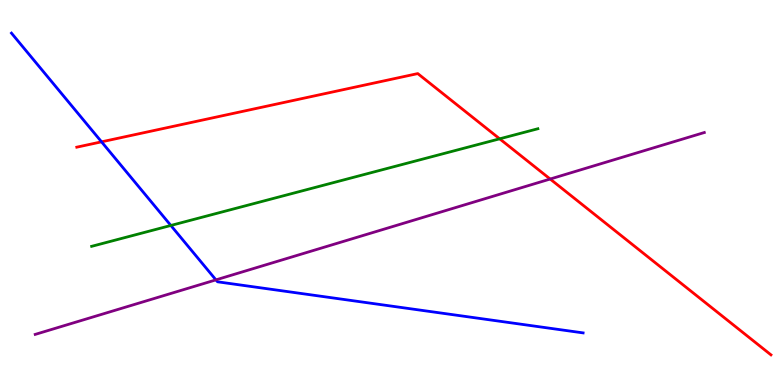[{'lines': ['blue', 'red'], 'intersections': [{'x': 1.31, 'y': 6.32}]}, {'lines': ['green', 'red'], 'intersections': [{'x': 6.45, 'y': 6.39}]}, {'lines': ['purple', 'red'], 'intersections': [{'x': 7.1, 'y': 5.35}]}, {'lines': ['blue', 'green'], 'intersections': [{'x': 2.2, 'y': 4.14}]}, {'lines': ['blue', 'purple'], 'intersections': [{'x': 2.79, 'y': 2.73}]}, {'lines': ['green', 'purple'], 'intersections': []}]